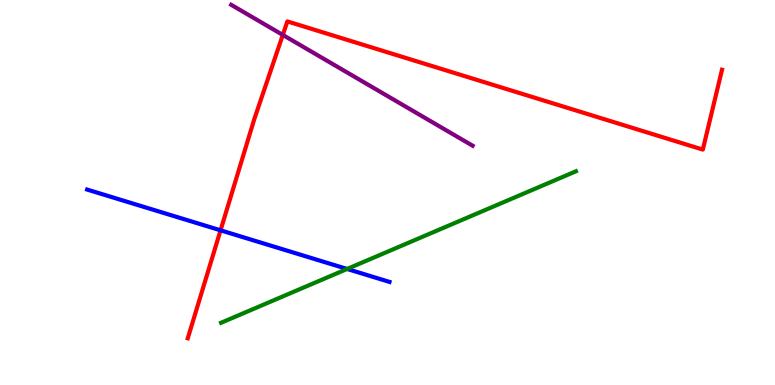[{'lines': ['blue', 'red'], 'intersections': [{'x': 2.85, 'y': 4.02}]}, {'lines': ['green', 'red'], 'intersections': []}, {'lines': ['purple', 'red'], 'intersections': [{'x': 3.65, 'y': 9.09}]}, {'lines': ['blue', 'green'], 'intersections': [{'x': 4.48, 'y': 3.01}]}, {'lines': ['blue', 'purple'], 'intersections': []}, {'lines': ['green', 'purple'], 'intersections': []}]